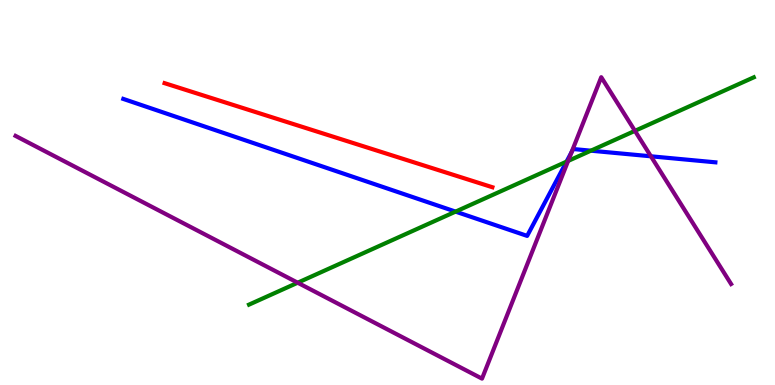[{'lines': ['blue', 'red'], 'intersections': []}, {'lines': ['green', 'red'], 'intersections': []}, {'lines': ['purple', 'red'], 'intersections': []}, {'lines': ['blue', 'green'], 'intersections': [{'x': 5.88, 'y': 4.5}, {'x': 7.31, 'y': 5.8}, {'x': 7.62, 'y': 6.09}]}, {'lines': ['blue', 'purple'], 'intersections': [{'x': 7.38, 'y': 6.05}, {'x': 8.4, 'y': 5.94}]}, {'lines': ['green', 'purple'], 'intersections': [{'x': 3.84, 'y': 2.66}, {'x': 7.33, 'y': 5.82}, {'x': 8.19, 'y': 6.6}]}]